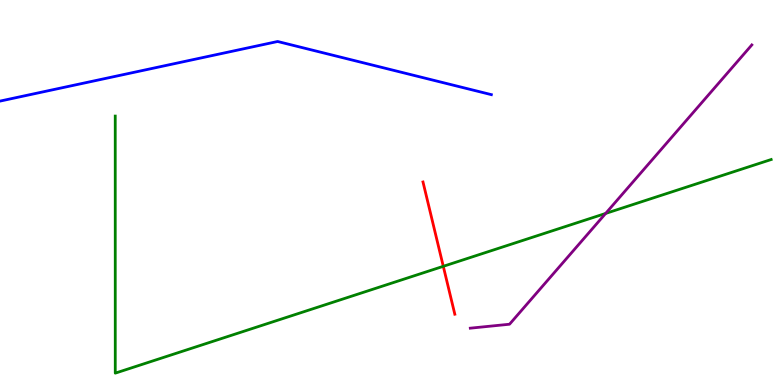[{'lines': ['blue', 'red'], 'intersections': []}, {'lines': ['green', 'red'], 'intersections': [{'x': 5.72, 'y': 3.08}]}, {'lines': ['purple', 'red'], 'intersections': []}, {'lines': ['blue', 'green'], 'intersections': []}, {'lines': ['blue', 'purple'], 'intersections': []}, {'lines': ['green', 'purple'], 'intersections': [{'x': 7.81, 'y': 4.46}]}]